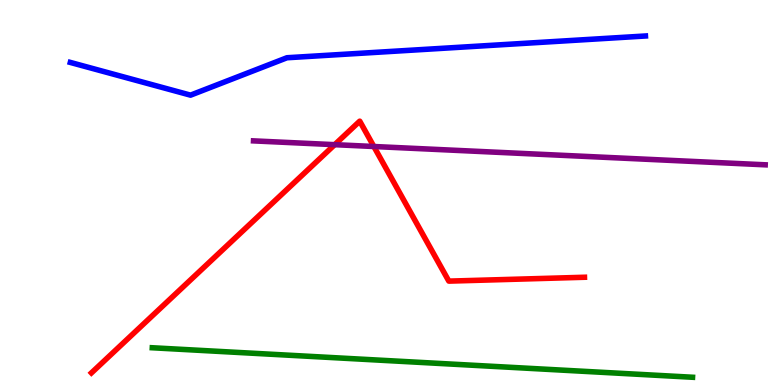[{'lines': ['blue', 'red'], 'intersections': []}, {'lines': ['green', 'red'], 'intersections': []}, {'lines': ['purple', 'red'], 'intersections': [{'x': 4.32, 'y': 6.24}, {'x': 4.82, 'y': 6.19}]}, {'lines': ['blue', 'green'], 'intersections': []}, {'lines': ['blue', 'purple'], 'intersections': []}, {'lines': ['green', 'purple'], 'intersections': []}]